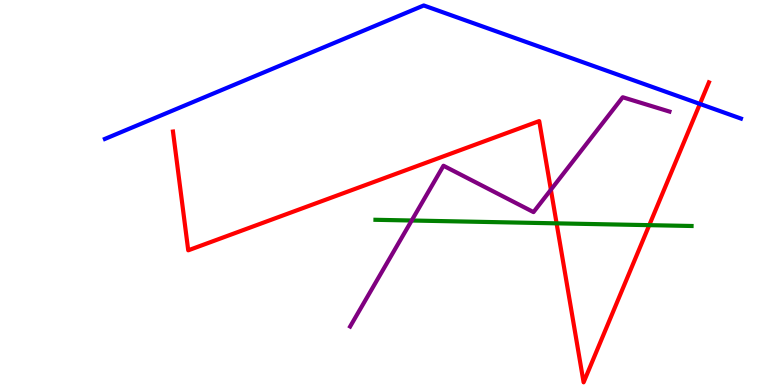[{'lines': ['blue', 'red'], 'intersections': [{'x': 9.03, 'y': 7.3}]}, {'lines': ['green', 'red'], 'intersections': [{'x': 7.18, 'y': 4.2}, {'x': 8.38, 'y': 4.15}]}, {'lines': ['purple', 'red'], 'intersections': [{'x': 7.11, 'y': 5.07}]}, {'lines': ['blue', 'green'], 'intersections': []}, {'lines': ['blue', 'purple'], 'intersections': []}, {'lines': ['green', 'purple'], 'intersections': [{'x': 5.31, 'y': 4.27}]}]